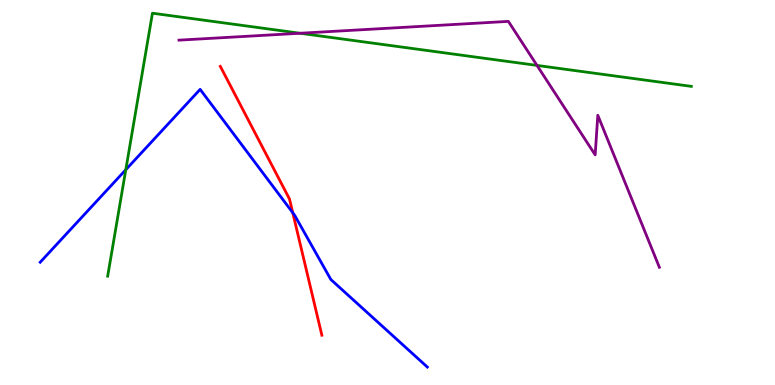[{'lines': ['blue', 'red'], 'intersections': [{'x': 3.78, 'y': 4.47}]}, {'lines': ['green', 'red'], 'intersections': []}, {'lines': ['purple', 'red'], 'intersections': []}, {'lines': ['blue', 'green'], 'intersections': [{'x': 1.62, 'y': 5.59}]}, {'lines': ['blue', 'purple'], 'intersections': []}, {'lines': ['green', 'purple'], 'intersections': [{'x': 3.87, 'y': 9.14}, {'x': 6.93, 'y': 8.3}]}]